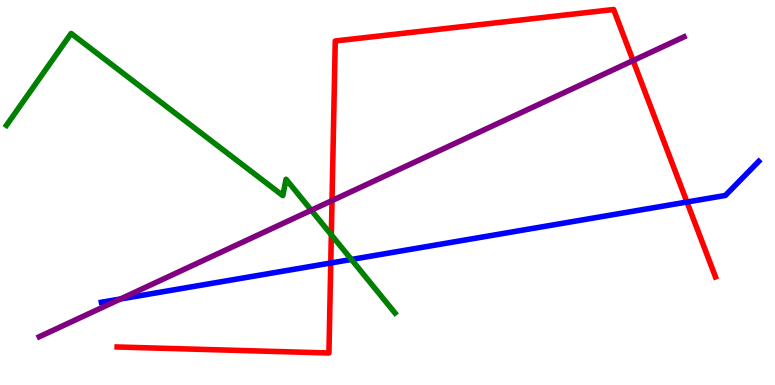[{'lines': ['blue', 'red'], 'intersections': [{'x': 4.27, 'y': 3.17}, {'x': 8.86, 'y': 4.75}]}, {'lines': ['green', 'red'], 'intersections': [{'x': 4.28, 'y': 3.9}]}, {'lines': ['purple', 'red'], 'intersections': [{'x': 4.28, 'y': 4.79}, {'x': 8.17, 'y': 8.43}]}, {'lines': ['blue', 'green'], 'intersections': [{'x': 4.53, 'y': 3.26}]}, {'lines': ['blue', 'purple'], 'intersections': [{'x': 1.55, 'y': 2.23}]}, {'lines': ['green', 'purple'], 'intersections': [{'x': 4.02, 'y': 4.54}]}]